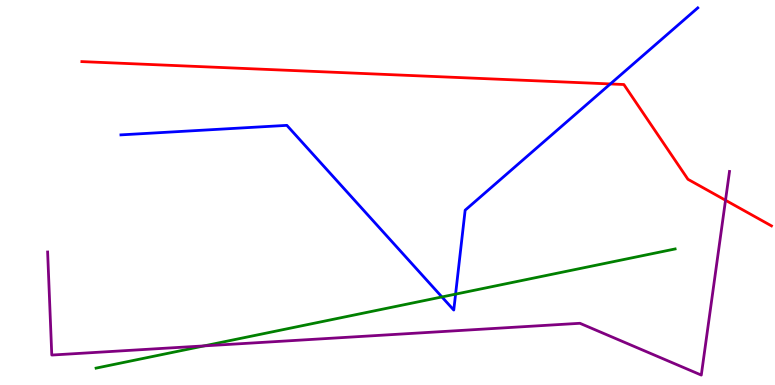[{'lines': ['blue', 'red'], 'intersections': [{'x': 7.88, 'y': 7.82}]}, {'lines': ['green', 'red'], 'intersections': []}, {'lines': ['purple', 'red'], 'intersections': [{'x': 9.36, 'y': 4.8}]}, {'lines': ['blue', 'green'], 'intersections': [{'x': 5.7, 'y': 2.29}, {'x': 5.88, 'y': 2.36}]}, {'lines': ['blue', 'purple'], 'intersections': []}, {'lines': ['green', 'purple'], 'intersections': [{'x': 2.63, 'y': 1.02}]}]